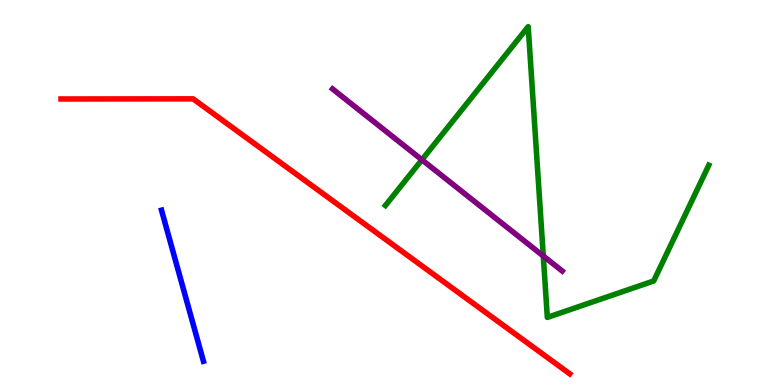[{'lines': ['blue', 'red'], 'intersections': []}, {'lines': ['green', 'red'], 'intersections': []}, {'lines': ['purple', 'red'], 'intersections': []}, {'lines': ['blue', 'green'], 'intersections': []}, {'lines': ['blue', 'purple'], 'intersections': []}, {'lines': ['green', 'purple'], 'intersections': [{'x': 5.44, 'y': 5.85}, {'x': 7.01, 'y': 3.35}]}]